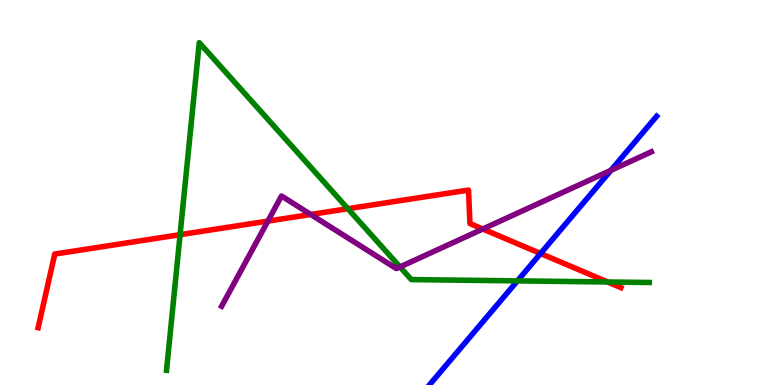[{'lines': ['blue', 'red'], 'intersections': [{'x': 6.98, 'y': 3.42}]}, {'lines': ['green', 'red'], 'intersections': [{'x': 2.32, 'y': 3.9}, {'x': 4.49, 'y': 4.58}, {'x': 7.84, 'y': 2.68}]}, {'lines': ['purple', 'red'], 'intersections': [{'x': 3.46, 'y': 4.26}, {'x': 4.01, 'y': 4.43}, {'x': 6.23, 'y': 4.05}]}, {'lines': ['blue', 'green'], 'intersections': [{'x': 6.68, 'y': 2.7}]}, {'lines': ['blue', 'purple'], 'intersections': [{'x': 7.88, 'y': 5.58}]}, {'lines': ['green', 'purple'], 'intersections': [{'x': 5.16, 'y': 3.07}]}]